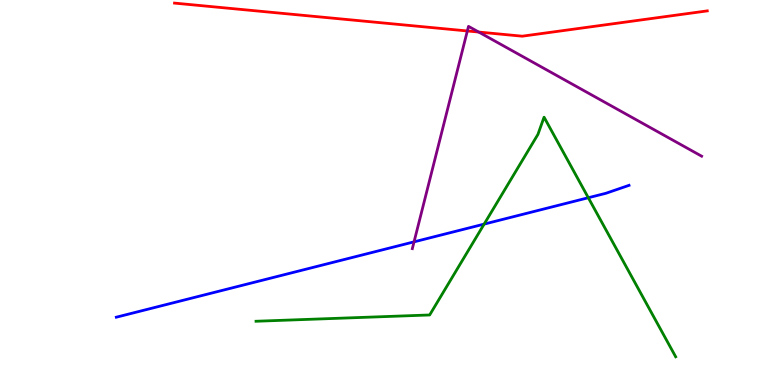[{'lines': ['blue', 'red'], 'intersections': []}, {'lines': ['green', 'red'], 'intersections': []}, {'lines': ['purple', 'red'], 'intersections': [{'x': 6.03, 'y': 9.2}, {'x': 6.18, 'y': 9.17}]}, {'lines': ['blue', 'green'], 'intersections': [{'x': 6.25, 'y': 4.18}, {'x': 7.59, 'y': 4.86}]}, {'lines': ['blue', 'purple'], 'intersections': [{'x': 5.34, 'y': 3.72}]}, {'lines': ['green', 'purple'], 'intersections': []}]